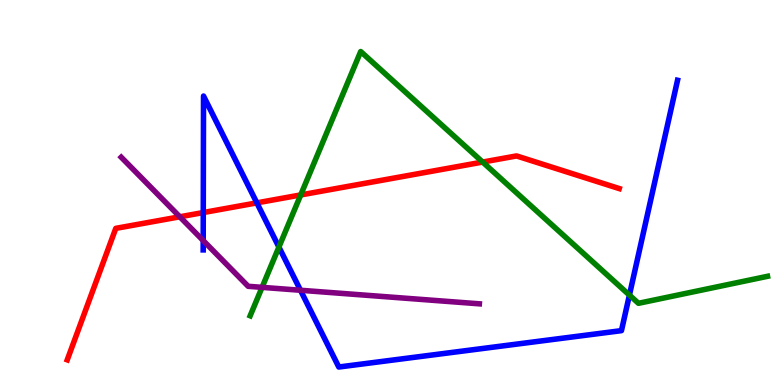[{'lines': ['blue', 'red'], 'intersections': [{'x': 2.62, 'y': 4.48}, {'x': 3.31, 'y': 4.73}]}, {'lines': ['green', 'red'], 'intersections': [{'x': 3.88, 'y': 4.94}, {'x': 6.23, 'y': 5.79}]}, {'lines': ['purple', 'red'], 'intersections': [{'x': 2.32, 'y': 4.37}]}, {'lines': ['blue', 'green'], 'intersections': [{'x': 3.6, 'y': 3.58}, {'x': 8.12, 'y': 2.34}]}, {'lines': ['blue', 'purple'], 'intersections': [{'x': 2.62, 'y': 3.75}, {'x': 3.88, 'y': 2.46}]}, {'lines': ['green', 'purple'], 'intersections': [{'x': 3.38, 'y': 2.54}]}]